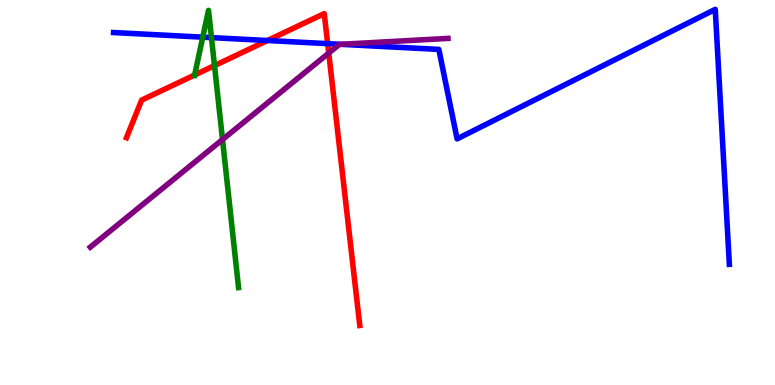[{'lines': ['blue', 'red'], 'intersections': [{'x': 3.45, 'y': 8.95}, {'x': 4.23, 'y': 8.87}]}, {'lines': ['green', 'red'], 'intersections': [{'x': 2.51, 'y': 8.05}, {'x': 2.77, 'y': 8.3}]}, {'lines': ['purple', 'red'], 'intersections': [{'x': 4.24, 'y': 8.62}]}, {'lines': ['blue', 'green'], 'intersections': [{'x': 2.62, 'y': 9.03}, {'x': 2.73, 'y': 9.02}]}, {'lines': ['blue', 'purple'], 'intersections': [{'x': 4.4, 'y': 8.85}]}, {'lines': ['green', 'purple'], 'intersections': [{'x': 2.87, 'y': 6.38}]}]